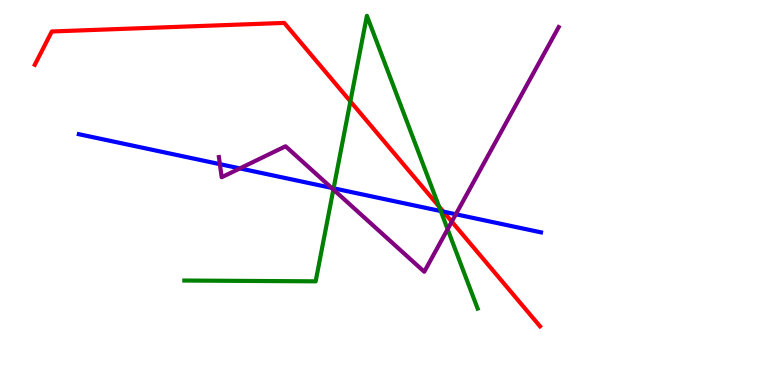[{'lines': ['blue', 'red'], 'intersections': [{'x': 5.72, 'y': 4.5}]}, {'lines': ['green', 'red'], 'intersections': [{'x': 4.52, 'y': 7.37}, {'x': 5.66, 'y': 4.64}]}, {'lines': ['purple', 'red'], 'intersections': [{'x': 5.83, 'y': 4.24}]}, {'lines': ['blue', 'green'], 'intersections': [{'x': 4.3, 'y': 5.11}, {'x': 5.69, 'y': 4.52}]}, {'lines': ['blue', 'purple'], 'intersections': [{'x': 2.84, 'y': 5.74}, {'x': 3.1, 'y': 5.63}, {'x': 4.28, 'y': 5.12}, {'x': 5.88, 'y': 4.43}]}, {'lines': ['green', 'purple'], 'intersections': [{'x': 4.3, 'y': 5.08}, {'x': 5.78, 'y': 4.05}]}]